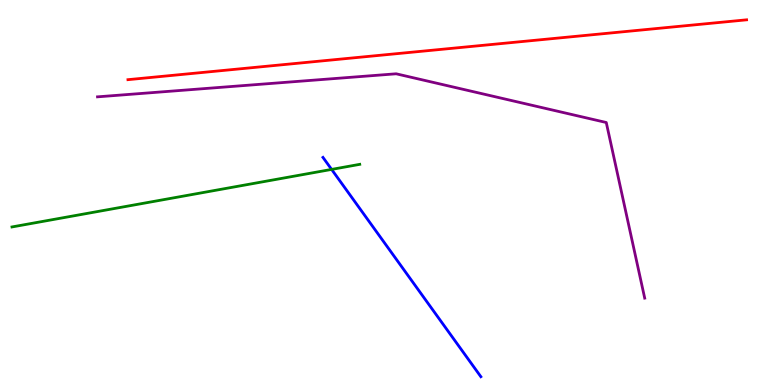[{'lines': ['blue', 'red'], 'intersections': []}, {'lines': ['green', 'red'], 'intersections': []}, {'lines': ['purple', 'red'], 'intersections': []}, {'lines': ['blue', 'green'], 'intersections': [{'x': 4.28, 'y': 5.6}]}, {'lines': ['blue', 'purple'], 'intersections': []}, {'lines': ['green', 'purple'], 'intersections': []}]